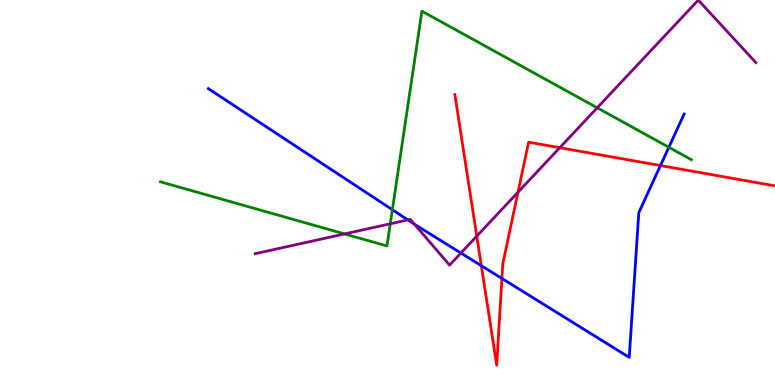[{'lines': ['blue', 'red'], 'intersections': [{'x': 6.21, 'y': 3.1}, {'x': 6.48, 'y': 2.77}, {'x': 8.52, 'y': 5.7}]}, {'lines': ['green', 'red'], 'intersections': []}, {'lines': ['purple', 'red'], 'intersections': [{'x': 6.15, 'y': 3.87}, {'x': 6.68, 'y': 5.01}, {'x': 7.22, 'y': 6.16}]}, {'lines': ['blue', 'green'], 'intersections': [{'x': 5.06, 'y': 4.55}, {'x': 8.63, 'y': 6.17}]}, {'lines': ['blue', 'purple'], 'intersections': [{'x': 5.26, 'y': 4.29}, {'x': 5.35, 'y': 4.18}, {'x': 5.95, 'y': 3.43}]}, {'lines': ['green', 'purple'], 'intersections': [{'x': 4.45, 'y': 3.92}, {'x': 5.04, 'y': 4.19}, {'x': 7.71, 'y': 7.2}]}]